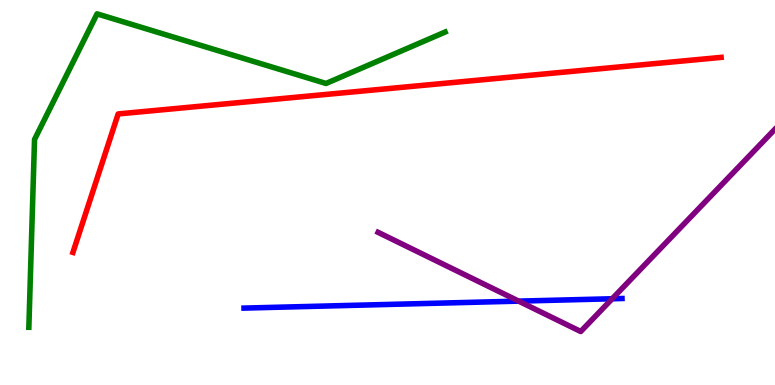[{'lines': ['blue', 'red'], 'intersections': []}, {'lines': ['green', 'red'], 'intersections': []}, {'lines': ['purple', 'red'], 'intersections': []}, {'lines': ['blue', 'green'], 'intersections': []}, {'lines': ['blue', 'purple'], 'intersections': [{'x': 6.69, 'y': 2.18}, {'x': 7.9, 'y': 2.24}]}, {'lines': ['green', 'purple'], 'intersections': []}]